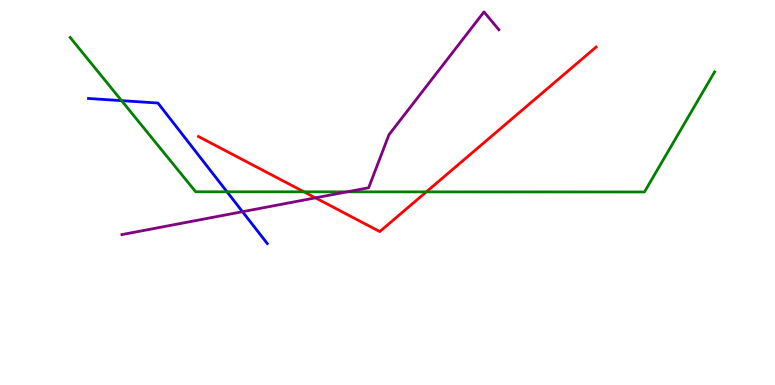[{'lines': ['blue', 'red'], 'intersections': []}, {'lines': ['green', 'red'], 'intersections': [{'x': 3.92, 'y': 5.02}, {'x': 5.5, 'y': 5.02}]}, {'lines': ['purple', 'red'], 'intersections': [{'x': 4.07, 'y': 4.86}]}, {'lines': ['blue', 'green'], 'intersections': [{'x': 1.57, 'y': 7.39}, {'x': 2.93, 'y': 5.02}]}, {'lines': ['blue', 'purple'], 'intersections': [{'x': 3.13, 'y': 4.5}]}, {'lines': ['green', 'purple'], 'intersections': [{'x': 4.48, 'y': 5.02}]}]